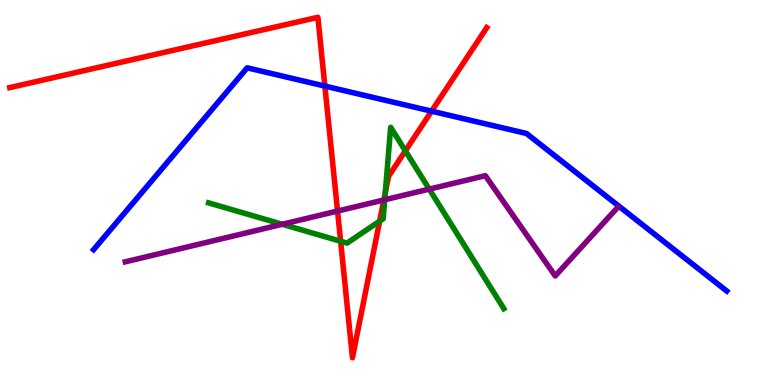[{'lines': ['blue', 'red'], 'intersections': [{'x': 4.19, 'y': 7.76}, {'x': 5.57, 'y': 7.11}]}, {'lines': ['green', 'red'], 'intersections': [{'x': 4.4, 'y': 3.73}, {'x': 4.9, 'y': 4.26}, {'x': 4.97, 'y': 4.99}, {'x': 5.23, 'y': 6.08}]}, {'lines': ['purple', 'red'], 'intersections': [{'x': 4.36, 'y': 4.52}, {'x': 4.95, 'y': 4.81}]}, {'lines': ['blue', 'green'], 'intersections': []}, {'lines': ['blue', 'purple'], 'intersections': []}, {'lines': ['green', 'purple'], 'intersections': [{'x': 3.64, 'y': 4.17}, {'x': 4.96, 'y': 4.81}, {'x': 5.54, 'y': 5.09}]}]